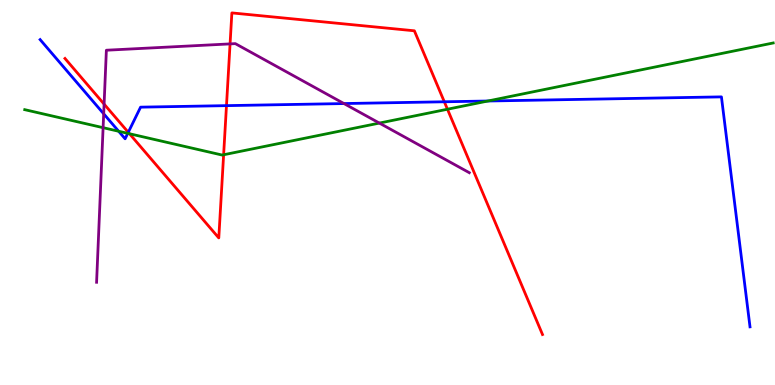[{'lines': ['blue', 'red'], 'intersections': [{'x': 1.66, 'y': 6.56}, {'x': 2.92, 'y': 7.26}, {'x': 5.73, 'y': 7.36}]}, {'lines': ['green', 'red'], 'intersections': [{'x': 1.67, 'y': 6.53}, {'x': 2.89, 'y': 5.98}, {'x': 5.77, 'y': 7.16}]}, {'lines': ['purple', 'red'], 'intersections': [{'x': 1.34, 'y': 7.3}, {'x': 2.97, 'y': 8.86}]}, {'lines': ['blue', 'green'], 'intersections': [{'x': 1.53, 'y': 6.59}, {'x': 1.65, 'y': 6.54}, {'x': 6.3, 'y': 7.38}]}, {'lines': ['blue', 'purple'], 'intersections': [{'x': 1.34, 'y': 7.04}, {'x': 4.44, 'y': 7.31}]}, {'lines': ['green', 'purple'], 'intersections': [{'x': 1.33, 'y': 6.68}, {'x': 4.9, 'y': 6.8}]}]